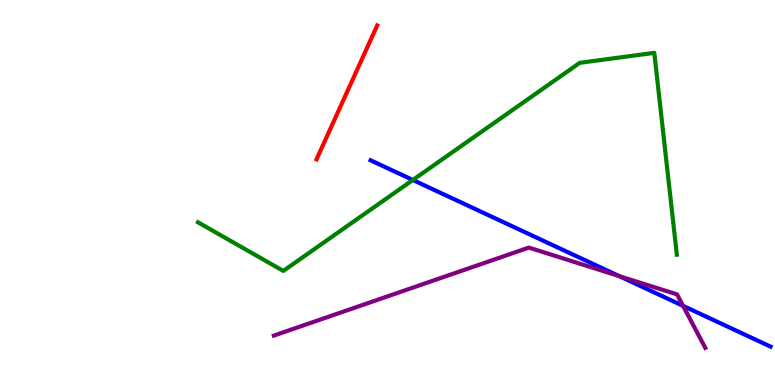[{'lines': ['blue', 'red'], 'intersections': []}, {'lines': ['green', 'red'], 'intersections': []}, {'lines': ['purple', 'red'], 'intersections': []}, {'lines': ['blue', 'green'], 'intersections': [{'x': 5.33, 'y': 5.33}]}, {'lines': ['blue', 'purple'], 'intersections': [{'x': 7.99, 'y': 2.83}, {'x': 8.81, 'y': 2.06}]}, {'lines': ['green', 'purple'], 'intersections': []}]